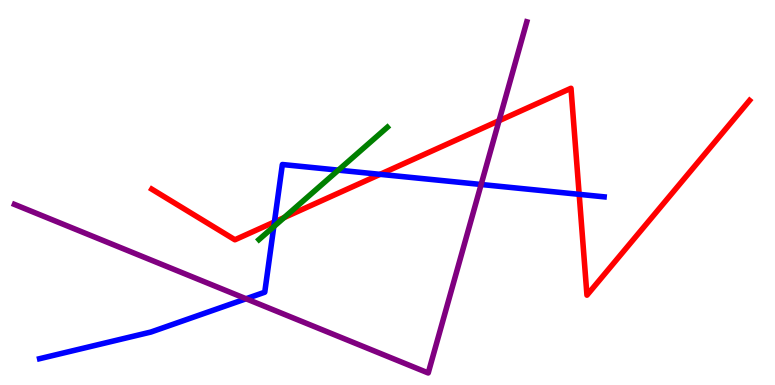[{'lines': ['blue', 'red'], 'intersections': [{'x': 3.54, 'y': 4.23}, {'x': 4.9, 'y': 5.47}, {'x': 7.47, 'y': 4.95}]}, {'lines': ['green', 'red'], 'intersections': [{'x': 3.67, 'y': 4.35}]}, {'lines': ['purple', 'red'], 'intersections': [{'x': 6.44, 'y': 6.86}]}, {'lines': ['blue', 'green'], 'intersections': [{'x': 3.53, 'y': 4.11}, {'x': 4.37, 'y': 5.58}]}, {'lines': ['blue', 'purple'], 'intersections': [{'x': 3.17, 'y': 2.24}, {'x': 6.21, 'y': 5.21}]}, {'lines': ['green', 'purple'], 'intersections': []}]